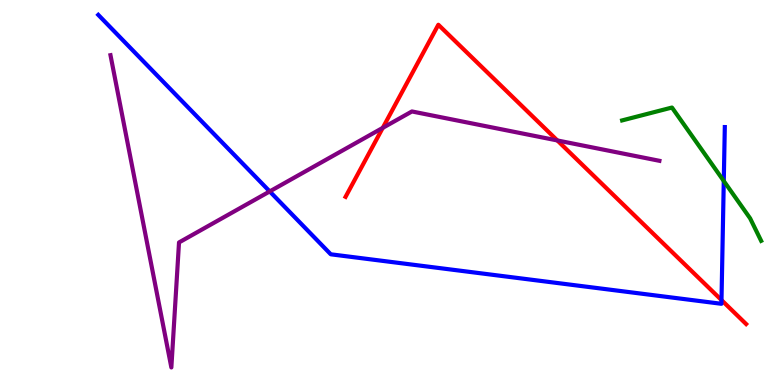[{'lines': ['blue', 'red'], 'intersections': [{'x': 9.31, 'y': 2.21}]}, {'lines': ['green', 'red'], 'intersections': []}, {'lines': ['purple', 'red'], 'intersections': [{'x': 4.94, 'y': 6.68}, {'x': 7.19, 'y': 6.35}]}, {'lines': ['blue', 'green'], 'intersections': [{'x': 9.34, 'y': 5.3}]}, {'lines': ['blue', 'purple'], 'intersections': [{'x': 3.48, 'y': 5.03}]}, {'lines': ['green', 'purple'], 'intersections': []}]